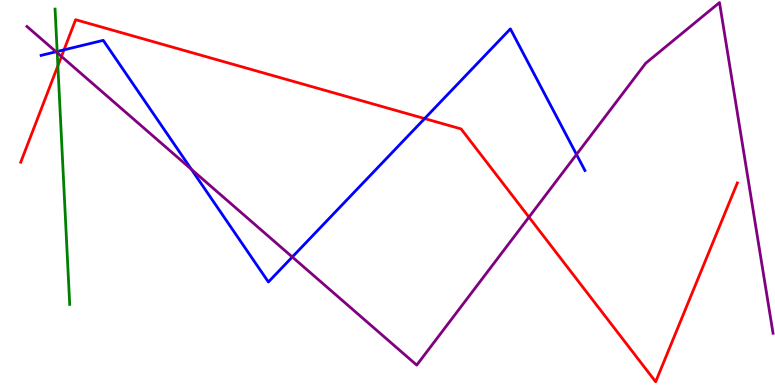[{'lines': ['blue', 'red'], 'intersections': [{'x': 0.826, 'y': 8.71}, {'x': 5.48, 'y': 6.92}]}, {'lines': ['green', 'red'], 'intersections': [{'x': 0.747, 'y': 8.29}]}, {'lines': ['purple', 'red'], 'intersections': [{'x': 0.793, 'y': 8.53}, {'x': 6.83, 'y': 4.36}]}, {'lines': ['blue', 'green'], 'intersections': [{'x': 0.738, 'y': 8.66}]}, {'lines': ['blue', 'purple'], 'intersections': [{'x': 0.723, 'y': 8.66}, {'x': 2.47, 'y': 5.6}, {'x': 3.77, 'y': 3.32}, {'x': 7.44, 'y': 5.99}]}, {'lines': ['green', 'purple'], 'intersections': [{'x': 0.738, 'y': 8.63}]}]